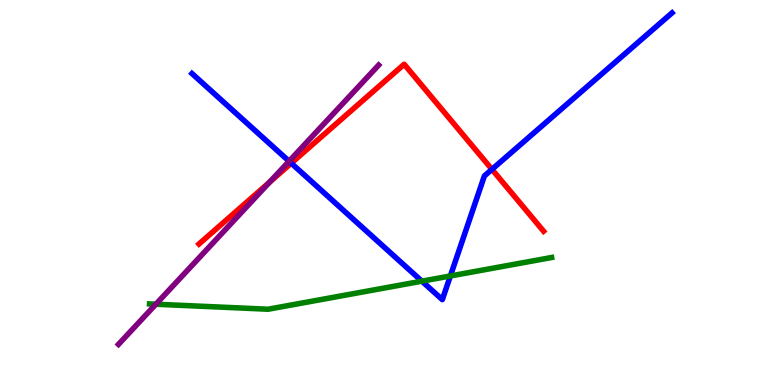[{'lines': ['blue', 'red'], 'intersections': [{'x': 3.76, 'y': 5.76}, {'x': 6.35, 'y': 5.6}]}, {'lines': ['green', 'red'], 'intersections': []}, {'lines': ['purple', 'red'], 'intersections': [{'x': 3.48, 'y': 5.27}]}, {'lines': ['blue', 'green'], 'intersections': [{'x': 5.44, 'y': 2.7}, {'x': 5.81, 'y': 2.83}]}, {'lines': ['blue', 'purple'], 'intersections': [{'x': 3.73, 'y': 5.81}]}, {'lines': ['green', 'purple'], 'intersections': [{'x': 2.01, 'y': 2.1}]}]